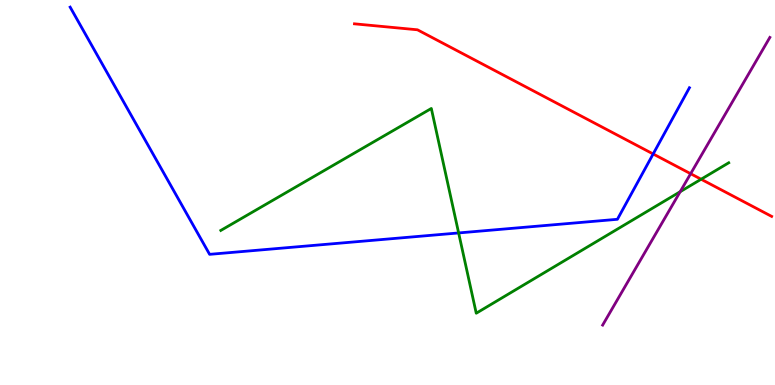[{'lines': ['blue', 'red'], 'intersections': [{'x': 8.43, 'y': 6.0}]}, {'lines': ['green', 'red'], 'intersections': [{'x': 9.05, 'y': 5.34}]}, {'lines': ['purple', 'red'], 'intersections': [{'x': 8.91, 'y': 5.49}]}, {'lines': ['blue', 'green'], 'intersections': [{'x': 5.92, 'y': 3.95}]}, {'lines': ['blue', 'purple'], 'intersections': []}, {'lines': ['green', 'purple'], 'intersections': [{'x': 8.78, 'y': 5.02}]}]